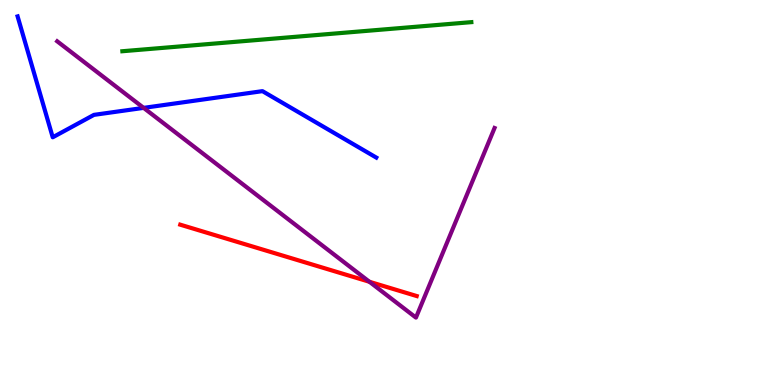[{'lines': ['blue', 'red'], 'intersections': []}, {'lines': ['green', 'red'], 'intersections': []}, {'lines': ['purple', 'red'], 'intersections': [{'x': 4.77, 'y': 2.68}]}, {'lines': ['blue', 'green'], 'intersections': []}, {'lines': ['blue', 'purple'], 'intersections': [{'x': 1.85, 'y': 7.2}]}, {'lines': ['green', 'purple'], 'intersections': []}]